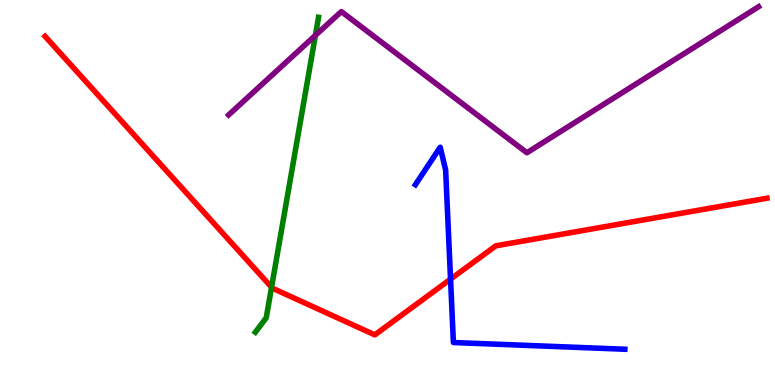[{'lines': ['blue', 'red'], 'intersections': [{'x': 5.81, 'y': 2.75}]}, {'lines': ['green', 'red'], 'intersections': [{'x': 3.5, 'y': 2.54}]}, {'lines': ['purple', 'red'], 'intersections': []}, {'lines': ['blue', 'green'], 'intersections': []}, {'lines': ['blue', 'purple'], 'intersections': []}, {'lines': ['green', 'purple'], 'intersections': [{'x': 4.07, 'y': 9.08}]}]